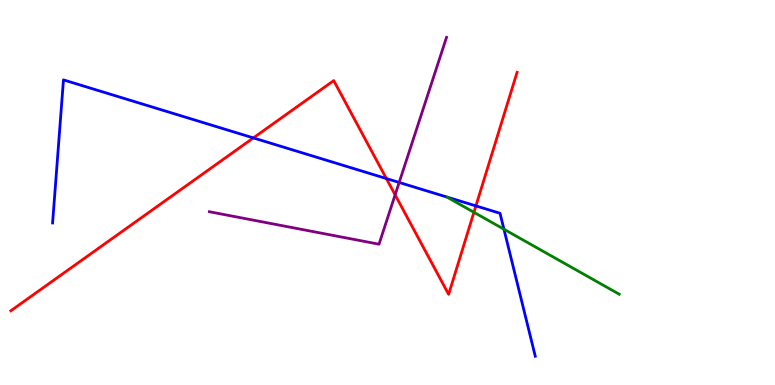[{'lines': ['blue', 'red'], 'intersections': [{'x': 3.27, 'y': 6.42}, {'x': 4.99, 'y': 5.36}, {'x': 6.14, 'y': 4.65}]}, {'lines': ['green', 'red'], 'intersections': [{'x': 6.12, 'y': 4.49}]}, {'lines': ['purple', 'red'], 'intersections': [{'x': 5.1, 'y': 4.94}]}, {'lines': ['blue', 'green'], 'intersections': [{'x': 6.5, 'y': 4.05}]}, {'lines': ['blue', 'purple'], 'intersections': [{'x': 5.15, 'y': 5.26}]}, {'lines': ['green', 'purple'], 'intersections': []}]